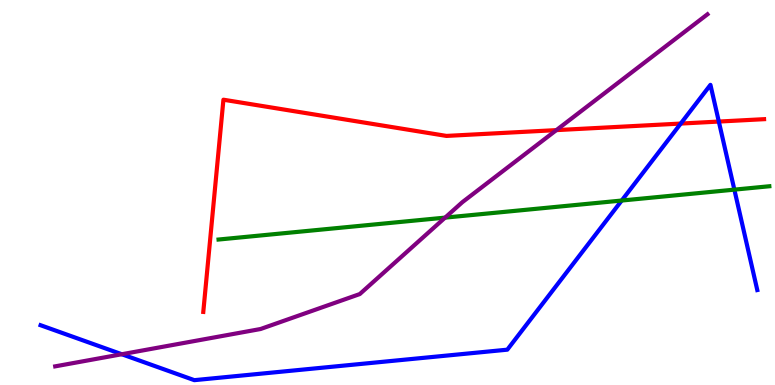[{'lines': ['blue', 'red'], 'intersections': [{'x': 8.78, 'y': 6.79}, {'x': 9.28, 'y': 6.84}]}, {'lines': ['green', 'red'], 'intersections': []}, {'lines': ['purple', 'red'], 'intersections': [{'x': 7.18, 'y': 6.62}]}, {'lines': ['blue', 'green'], 'intersections': [{'x': 8.02, 'y': 4.79}, {'x': 9.48, 'y': 5.07}]}, {'lines': ['blue', 'purple'], 'intersections': [{'x': 1.57, 'y': 0.799}]}, {'lines': ['green', 'purple'], 'intersections': [{'x': 5.74, 'y': 4.35}]}]